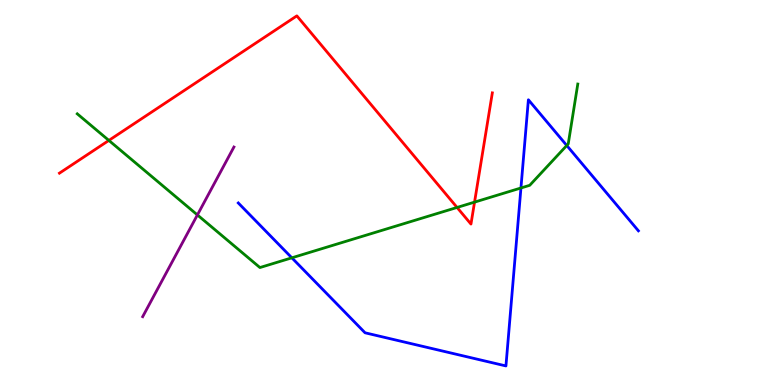[{'lines': ['blue', 'red'], 'intersections': []}, {'lines': ['green', 'red'], 'intersections': [{'x': 1.4, 'y': 6.35}, {'x': 5.9, 'y': 4.61}, {'x': 6.12, 'y': 4.75}]}, {'lines': ['purple', 'red'], 'intersections': []}, {'lines': ['blue', 'green'], 'intersections': [{'x': 3.77, 'y': 3.3}, {'x': 6.72, 'y': 5.12}, {'x': 7.31, 'y': 6.22}]}, {'lines': ['blue', 'purple'], 'intersections': []}, {'lines': ['green', 'purple'], 'intersections': [{'x': 2.55, 'y': 4.42}]}]